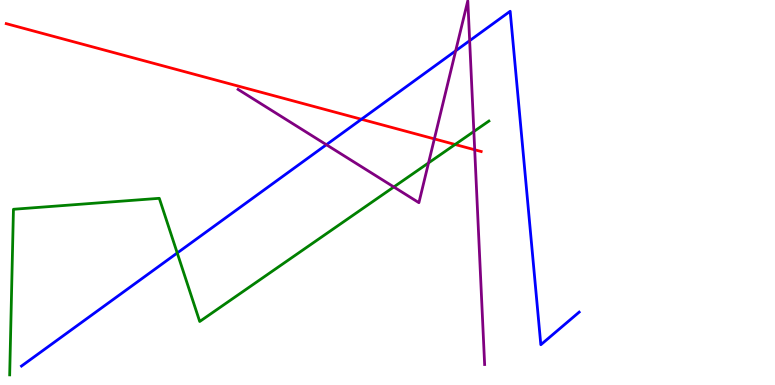[{'lines': ['blue', 'red'], 'intersections': [{'x': 4.66, 'y': 6.9}]}, {'lines': ['green', 'red'], 'intersections': [{'x': 5.87, 'y': 6.25}]}, {'lines': ['purple', 'red'], 'intersections': [{'x': 5.6, 'y': 6.39}, {'x': 6.13, 'y': 6.11}]}, {'lines': ['blue', 'green'], 'intersections': [{'x': 2.29, 'y': 3.43}]}, {'lines': ['blue', 'purple'], 'intersections': [{'x': 4.21, 'y': 6.24}, {'x': 5.88, 'y': 8.68}, {'x': 6.06, 'y': 8.94}]}, {'lines': ['green', 'purple'], 'intersections': [{'x': 5.08, 'y': 5.14}, {'x': 5.53, 'y': 5.77}, {'x': 6.11, 'y': 6.58}]}]